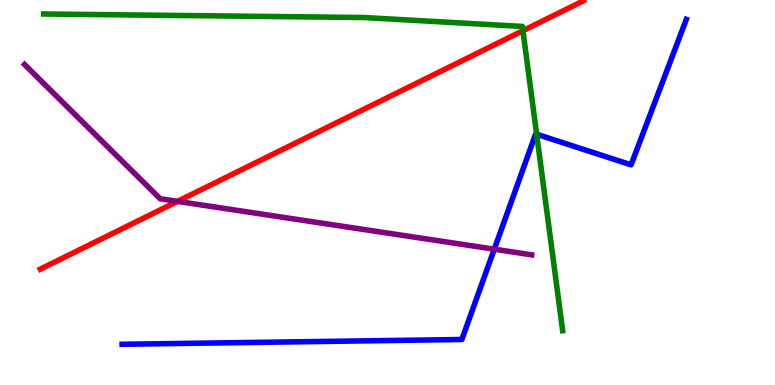[{'lines': ['blue', 'red'], 'intersections': []}, {'lines': ['green', 'red'], 'intersections': [{'x': 6.75, 'y': 9.2}]}, {'lines': ['purple', 'red'], 'intersections': [{'x': 2.29, 'y': 4.77}]}, {'lines': ['blue', 'green'], 'intersections': [{'x': 6.92, 'y': 6.51}]}, {'lines': ['blue', 'purple'], 'intersections': [{'x': 6.38, 'y': 3.53}]}, {'lines': ['green', 'purple'], 'intersections': []}]